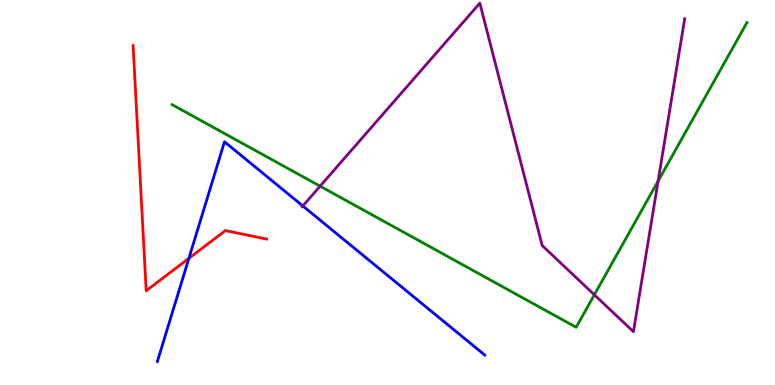[{'lines': ['blue', 'red'], 'intersections': [{'x': 2.44, 'y': 3.29}]}, {'lines': ['green', 'red'], 'intersections': []}, {'lines': ['purple', 'red'], 'intersections': []}, {'lines': ['blue', 'green'], 'intersections': []}, {'lines': ['blue', 'purple'], 'intersections': [{'x': 3.91, 'y': 4.65}]}, {'lines': ['green', 'purple'], 'intersections': [{'x': 4.13, 'y': 5.16}, {'x': 7.67, 'y': 2.34}, {'x': 8.49, 'y': 5.3}]}]